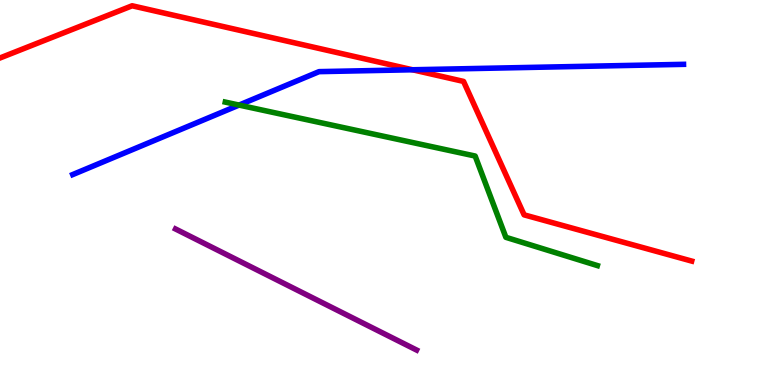[{'lines': ['blue', 'red'], 'intersections': [{'x': 5.32, 'y': 8.19}]}, {'lines': ['green', 'red'], 'intersections': []}, {'lines': ['purple', 'red'], 'intersections': []}, {'lines': ['blue', 'green'], 'intersections': [{'x': 3.08, 'y': 7.27}]}, {'lines': ['blue', 'purple'], 'intersections': []}, {'lines': ['green', 'purple'], 'intersections': []}]